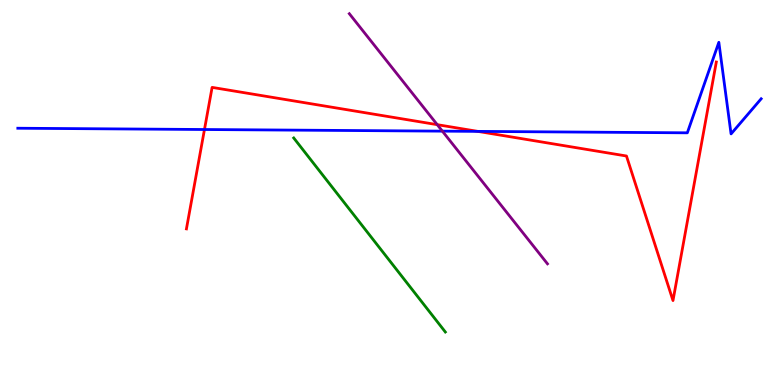[{'lines': ['blue', 'red'], 'intersections': [{'x': 2.64, 'y': 6.64}, {'x': 6.17, 'y': 6.59}]}, {'lines': ['green', 'red'], 'intersections': []}, {'lines': ['purple', 'red'], 'intersections': [{'x': 5.64, 'y': 6.76}]}, {'lines': ['blue', 'green'], 'intersections': []}, {'lines': ['blue', 'purple'], 'intersections': [{'x': 5.71, 'y': 6.59}]}, {'lines': ['green', 'purple'], 'intersections': []}]